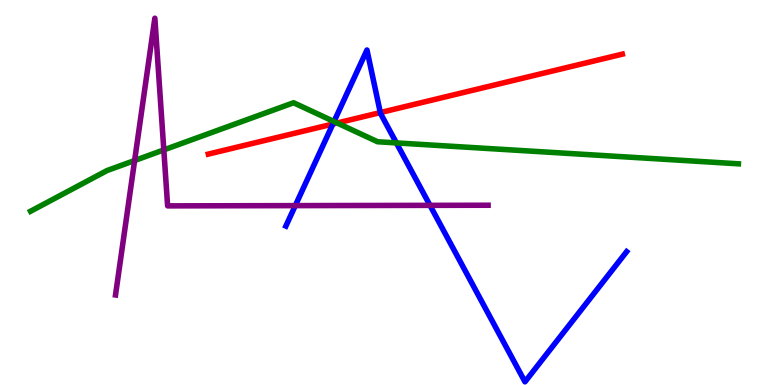[{'lines': ['blue', 'red'], 'intersections': [{'x': 4.3, 'y': 6.78}, {'x': 4.91, 'y': 7.08}]}, {'lines': ['green', 'red'], 'intersections': [{'x': 4.35, 'y': 6.81}]}, {'lines': ['purple', 'red'], 'intersections': []}, {'lines': ['blue', 'green'], 'intersections': [{'x': 4.31, 'y': 6.84}, {'x': 5.11, 'y': 6.29}]}, {'lines': ['blue', 'purple'], 'intersections': [{'x': 3.81, 'y': 4.66}, {'x': 5.55, 'y': 4.67}]}, {'lines': ['green', 'purple'], 'intersections': [{'x': 1.74, 'y': 5.83}, {'x': 2.11, 'y': 6.11}]}]